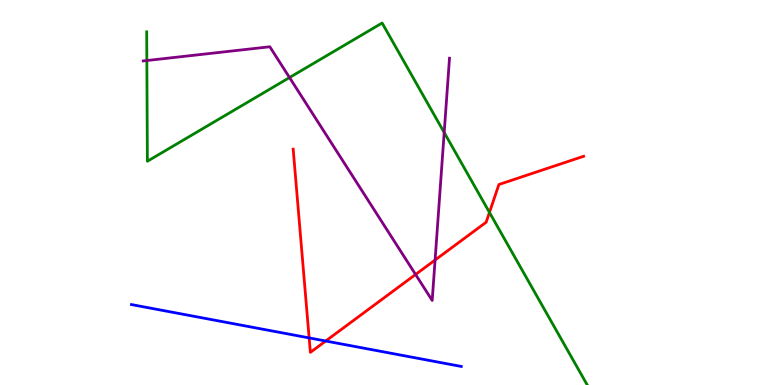[{'lines': ['blue', 'red'], 'intersections': [{'x': 3.99, 'y': 1.22}, {'x': 4.2, 'y': 1.14}]}, {'lines': ['green', 'red'], 'intersections': [{'x': 6.32, 'y': 4.48}]}, {'lines': ['purple', 'red'], 'intersections': [{'x': 5.36, 'y': 2.87}, {'x': 5.61, 'y': 3.25}]}, {'lines': ['blue', 'green'], 'intersections': []}, {'lines': ['blue', 'purple'], 'intersections': []}, {'lines': ['green', 'purple'], 'intersections': [{'x': 1.89, 'y': 8.43}, {'x': 3.74, 'y': 7.99}, {'x': 5.73, 'y': 6.56}]}]